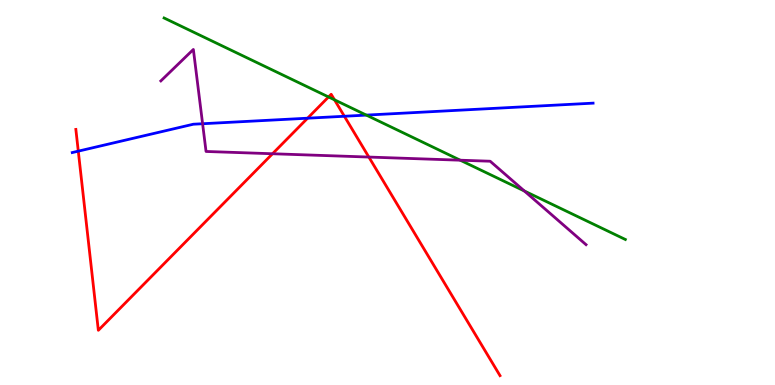[{'lines': ['blue', 'red'], 'intersections': [{'x': 1.01, 'y': 6.07}, {'x': 3.97, 'y': 6.93}, {'x': 4.44, 'y': 6.98}]}, {'lines': ['green', 'red'], 'intersections': [{'x': 4.24, 'y': 7.48}, {'x': 4.32, 'y': 7.41}]}, {'lines': ['purple', 'red'], 'intersections': [{'x': 3.52, 'y': 6.01}, {'x': 4.76, 'y': 5.92}]}, {'lines': ['blue', 'green'], 'intersections': [{'x': 4.73, 'y': 7.01}]}, {'lines': ['blue', 'purple'], 'intersections': [{'x': 2.61, 'y': 6.79}]}, {'lines': ['green', 'purple'], 'intersections': [{'x': 5.94, 'y': 5.84}, {'x': 6.77, 'y': 5.04}]}]